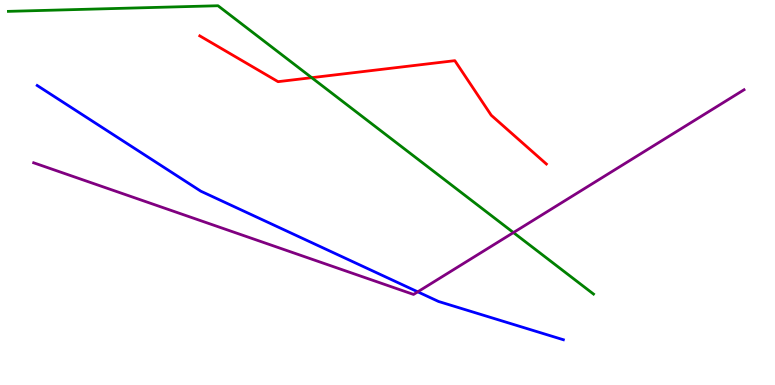[{'lines': ['blue', 'red'], 'intersections': []}, {'lines': ['green', 'red'], 'intersections': [{'x': 4.02, 'y': 7.98}]}, {'lines': ['purple', 'red'], 'intersections': []}, {'lines': ['blue', 'green'], 'intersections': []}, {'lines': ['blue', 'purple'], 'intersections': [{'x': 5.39, 'y': 2.42}]}, {'lines': ['green', 'purple'], 'intersections': [{'x': 6.62, 'y': 3.96}]}]